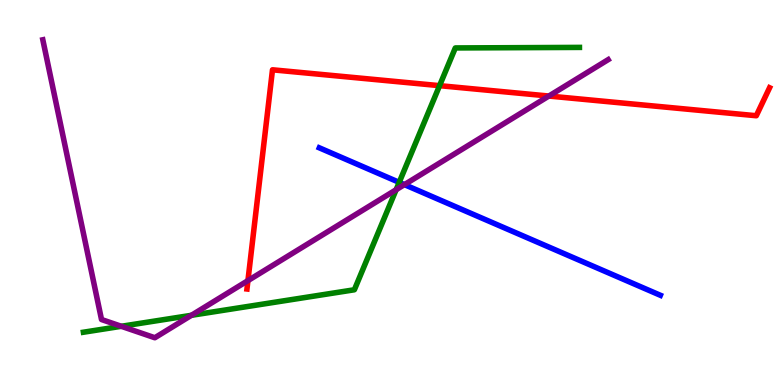[{'lines': ['blue', 'red'], 'intersections': []}, {'lines': ['green', 'red'], 'intersections': [{'x': 5.67, 'y': 7.78}]}, {'lines': ['purple', 'red'], 'intersections': [{'x': 3.2, 'y': 2.71}, {'x': 7.08, 'y': 7.51}]}, {'lines': ['blue', 'green'], 'intersections': [{'x': 5.15, 'y': 5.26}]}, {'lines': ['blue', 'purple'], 'intersections': [{'x': 5.22, 'y': 5.2}]}, {'lines': ['green', 'purple'], 'intersections': [{'x': 1.57, 'y': 1.52}, {'x': 2.47, 'y': 1.81}, {'x': 5.11, 'y': 5.07}]}]